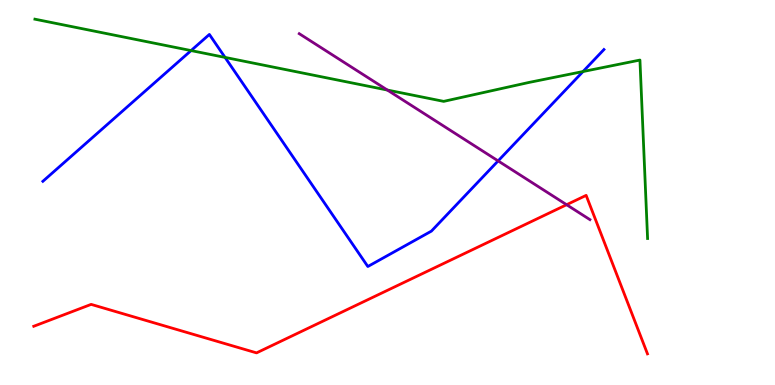[{'lines': ['blue', 'red'], 'intersections': []}, {'lines': ['green', 'red'], 'intersections': []}, {'lines': ['purple', 'red'], 'intersections': [{'x': 7.31, 'y': 4.68}]}, {'lines': ['blue', 'green'], 'intersections': [{'x': 2.47, 'y': 8.69}, {'x': 2.9, 'y': 8.51}, {'x': 7.52, 'y': 8.14}]}, {'lines': ['blue', 'purple'], 'intersections': [{'x': 6.43, 'y': 5.82}]}, {'lines': ['green', 'purple'], 'intersections': [{'x': 5.0, 'y': 7.66}]}]